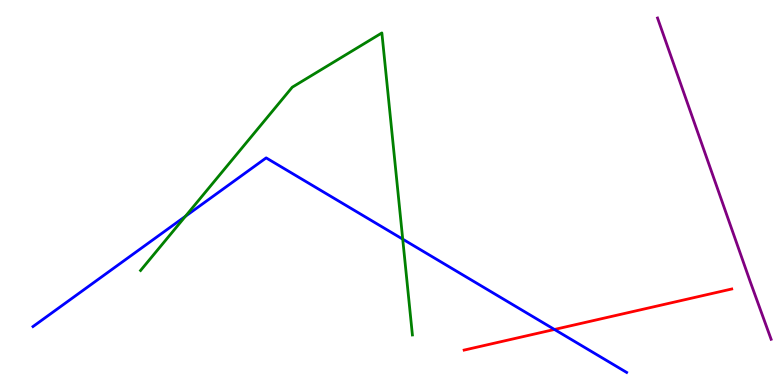[{'lines': ['blue', 'red'], 'intersections': [{'x': 7.15, 'y': 1.44}]}, {'lines': ['green', 'red'], 'intersections': []}, {'lines': ['purple', 'red'], 'intersections': []}, {'lines': ['blue', 'green'], 'intersections': [{'x': 2.39, 'y': 4.38}, {'x': 5.2, 'y': 3.79}]}, {'lines': ['blue', 'purple'], 'intersections': []}, {'lines': ['green', 'purple'], 'intersections': []}]